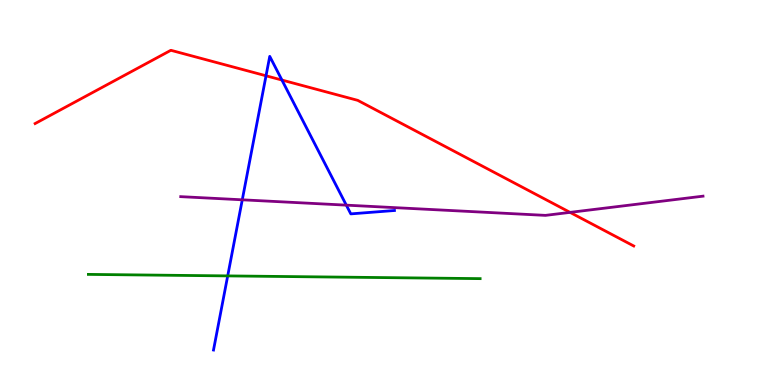[{'lines': ['blue', 'red'], 'intersections': [{'x': 3.43, 'y': 8.03}, {'x': 3.64, 'y': 7.92}]}, {'lines': ['green', 'red'], 'intersections': []}, {'lines': ['purple', 'red'], 'intersections': [{'x': 7.36, 'y': 4.48}]}, {'lines': ['blue', 'green'], 'intersections': [{'x': 2.94, 'y': 2.83}]}, {'lines': ['blue', 'purple'], 'intersections': [{'x': 3.13, 'y': 4.81}, {'x': 4.47, 'y': 4.67}]}, {'lines': ['green', 'purple'], 'intersections': []}]